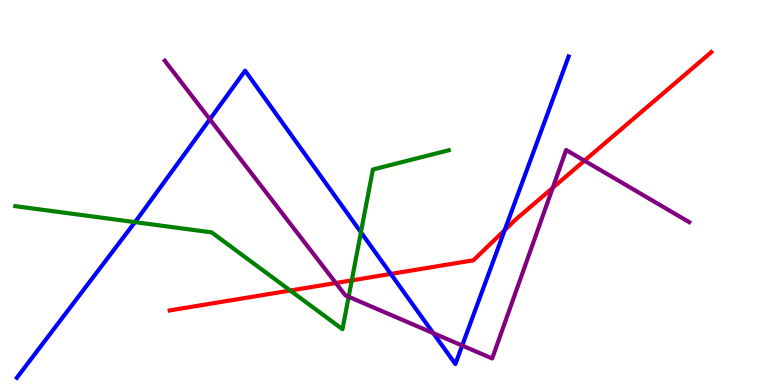[{'lines': ['blue', 'red'], 'intersections': [{'x': 5.04, 'y': 2.88}, {'x': 6.51, 'y': 4.02}]}, {'lines': ['green', 'red'], 'intersections': [{'x': 3.75, 'y': 2.45}, {'x': 4.54, 'y': 2.72}]}, {'lines': ['purple', 'red'], 'intersections': [{'x': 4.33, 'y': 2.65}, {'x': 7.13, 'y': 5.12}, {'x': 7.54, 'y': 5.83}]}, {'lines': ['blue', 'green'], 'intersections': [{'x': 1.74, 'y': 4.23}, {'x': 4.66, 'y': 3.97}]}, {'lines': ['blue', 'purple'], 'intersections': [{'x': 2.71, 'y': 6.9}, {'x': 5.59, 'y': 1.35}, {'x': 5.96, 'y': 1.02}]}, {'lines': ['green', 'purple'], 'intersections': [{'x': 4.5, 'y': 2.29}]}]